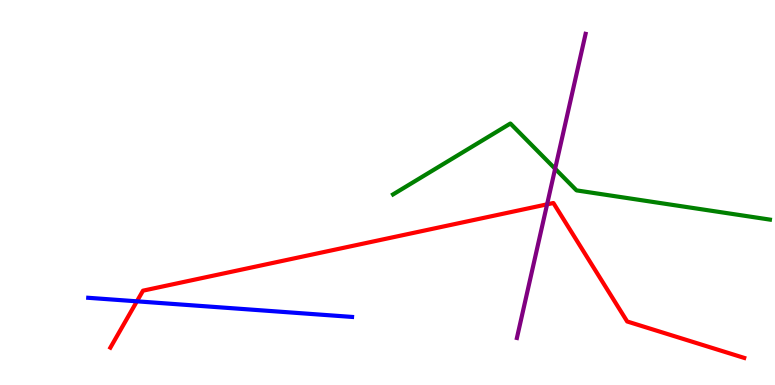[{'lines': ['blue', 'red'], 'intersections': [{'x': 1.77, 'y': 2.17}]}, {'lines': ['green', 'red'], 'intersections': []}, {'lines': ['purple', 'red'], 'intersections': [{'x': 7.06, 'y': 4.69}]}, {'lines': ['blue', 'green'], 'intersections': []}, {'lines': ['blue', 'purple'], 'intersections': []}, {'lines': ['green', 'purple'], 'intersections': [{'x': 7.16, 'y': 5.62}]}]